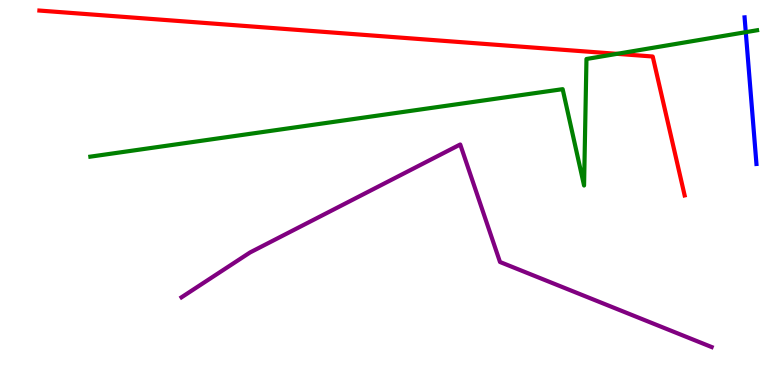[{'lines': ['blue', 'red'], 'intersections': []}, {'lines': ['green', 'red'], 'intersections': [{'x': 7.96, 'y': 8.6}]}, {'lines': ['purple', 'red'], 'intersections': []}, {'lines': ['blue', 'green'], 'intersections': [{'x': 9.62, 'y': 9.16}]}, {'lines': ['blue', 'purple'], 'intersections': []}, {'lines': ['green', 'purple'], 'intersections': []}]